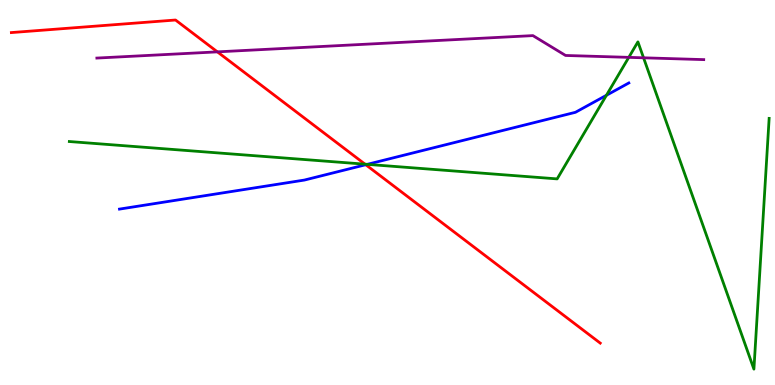[{'lines': ['blue', 'red'], 'intersections': [{'x': 4.72, 'y': 5.72}]}, {'lines': ['green', 'red'], 'intersections': [{'x': 4.71, 'y': 5.74}]}, {'lines': ['purple', 'red'], 'intersections': [{'x': 2.8, 'y': 8.65}]}, {'lines': ['blue', 'green'], 'intersections': [{'x': 4.74, 'y': 5.73}, {'x': 7.82, 'y': 7.53}]}, {'lines': ['blue', 'purple'], 'intersections': []}, {'lines': ['green', 'purple'], 'intersections': [{'x': 8.11, 'y': 8.51}, {'x': 8.3, 'y': 8.5}]}]